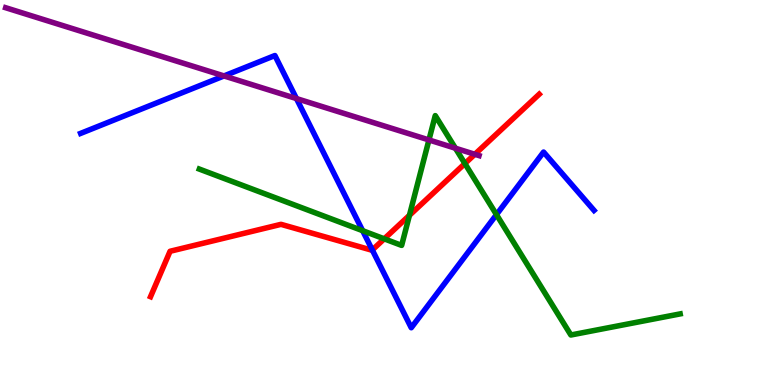[{'lines': ['blue', 'red'], 'intersections': [{'x': 4.8, 'y': 3.51}]}, {'lines': ['green', 'red'], 'intersections': [{'x': 4.96, 'y': 3.8}, {'x': 5.28, 'y': 4.41}, {'x': 6.0, 'y': 5.75}]}, {'lines': ['purple', 'red'], 'intersections': [{'x': 6.13, 'y': 5.99}]}, {'lines': ['blue', 'green'], 'intersections': [{'x': 4.68, 'y': 4.01}, {'x': 6.41, 'y': 4.43}]}, {'lines': ['blue', 'purple'], 'intersections': [{'x': 2.89, 'y': 8.03}, {'x': 3.83, 'y': 7.44}]}, {'lines': ['green', 'purple'], 'intersections': [{'x': 5.53, 'y': 6.36}, {'x': 5.88, 'y': 6.15}]}]